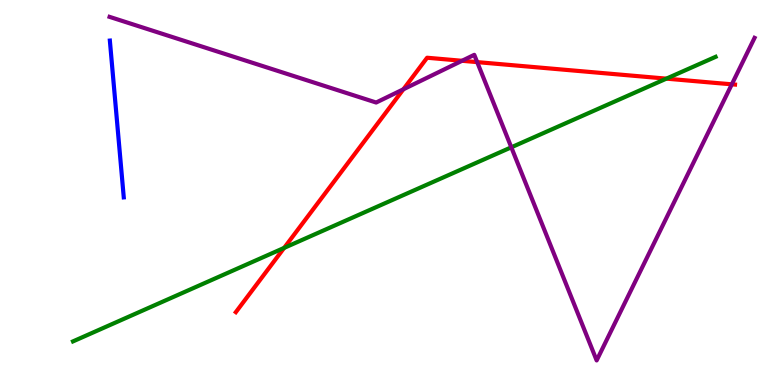[{'lines': ['blue', 'red'], 'intersections': []}, {'lines': ['green', 'red'], 'intersections': [{'x': 3.67, 'y': 3.56}, {'x': 8.6, 'y': 7.96}]}, {'lines': ['purple', 'red'], 'intersections': [{'x': 5.21, 'y': 7.68}, {'x': 5.96, 'y': 8.42}, {'x': 6.16, 'y': 8.39}, {'x': 9.44, 'y': 7.81}]}, {'lines': ['blue', 'green'], 'intersections': []}, {'lines': ['blue', 'purple'], 'intersections': []}, {'lines': ['green', 'purple'], 'intersections': [{'x': 6.6, 'y': 6.17}]}]